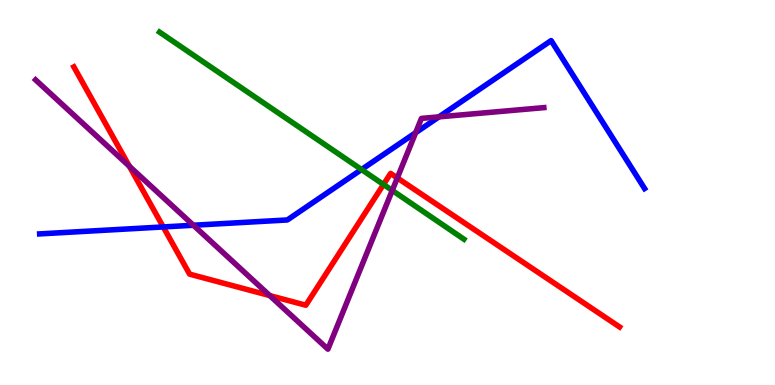[{'lines': ['blue', 'red'], 'intersections': [{'x': 2.11, 'y': 4.11}]}, {'lines': ['green', 'red'], 'intersections': [{'x': 4.95, 'y': 5.21}]}, {'lines': ['purple', 'red'], 'intersections': [{'x': 1.67, 'y': 5.68}, {'x': 3.48, 'y': 2.32}, {'x': 5.13, 'y': 5.38}]}, {'lines': ['blue', 'green'], 'intersections': [{'x': 4.66, 'y': 5.6}]}, {'lines': ['blue', 'purple'], 'intersections': [{'x': 2.5, 'y': 4.15}, {'x': 5.36, 'y': 6.55}, {'x': 5.66, 'y': 6.96}]}, {'lines': ['green', 'purple'], 'intersections': [{'x': 5.06, 'y': 5.05}]}]